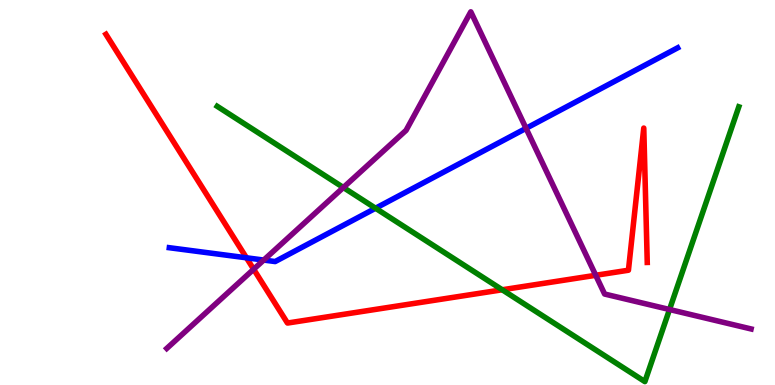[{'lines': ['blue', 'red'], 'intersections': [{'x': 3.18, 'y': 3.3}]}, {'lines': ['green', 'red'], 'intersections': [{'x': 6.48, 'y': 2.47}]}, {'lines': ['purple', 'red'], 'intersections': [{'x': 3.27, 'y': 3.01}, {'x': 7.69, 'y': 2.85}]}, {'lines': ['blue', 'green'], 'intersections': [{'x': 4.85, 'y': 4.59}]}, {'lines': ['blue', 'purple'], 'intersections': [{'x': 3.4, 'y': 3.25}, {'x': 6.79, 'y': 6.67}]}, {'lines': ['green', 'purple'], 'intersections': [{'x': 4.43, 'y': 5.13}, {'x': 8.64, 'y': 1.96}]}]